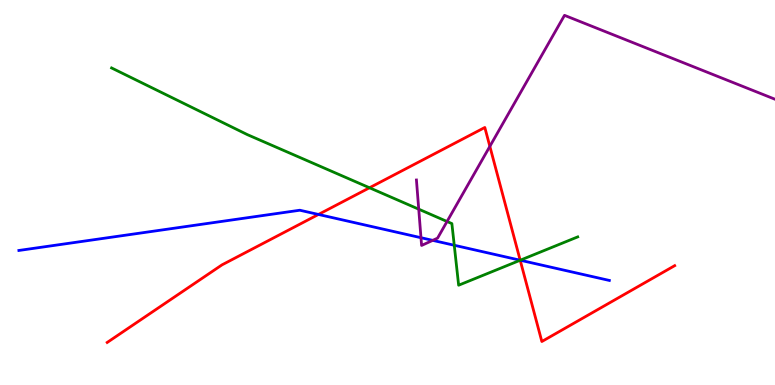[{'lines': ['blue', 'red'], 'intersections': [{'x': 4.11, 'y': 4.43}, {'x': 6.71, 'y': 3.24}]}, {'lines': ['green', 'red'], 'intersections': [{'x': 4.77, 'y': 5.12}, {'x': 6.71, 'y': 3.24}]}, {'lines': ['purple', 'red'], 'intersections': [{'x': 6.32, 'y': 6.2}]}, {'lines': ['blue', 'green'], 'intersections': [{'x': 5.86, 'y': 3.63}, {'x': 6.71, 'y': 3.24}]}, {'lines': ['blue', 'purple'], 'intersections': [{'x': 5.43, 'y': 3.83}, {'x': 5.58, 'y': 3.76}]}, {'lines': ['green', 'purple'], 'intersections': [{'x': 5.4, 'y': 4.57}, {'x': 5.77, 'y': 4.25}]}]